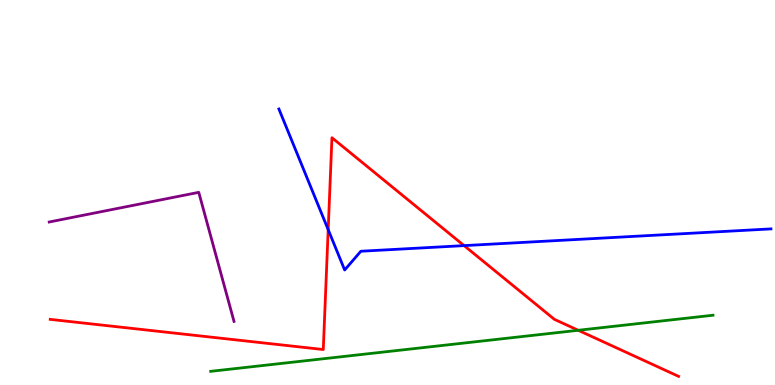[{'lines': ['blue', 'red'], 'intersections': [{'x': 4.23, 'y': 4.03}, {'x': 5.99, 'y': 3.62}]}, {'lines': ['green', 'red'], 'intersections': [{'x': 7.46, 'y': 1.42}]}, {'lines': ['purple', 'red'], 'intersections': []}, {'lines': ['blue', 'green'], 'intersections': []}, {'lines': ['blue', 'purple'], 'intersections': []}, {'lines': ['green', 'purple'], 'intersections': []}]